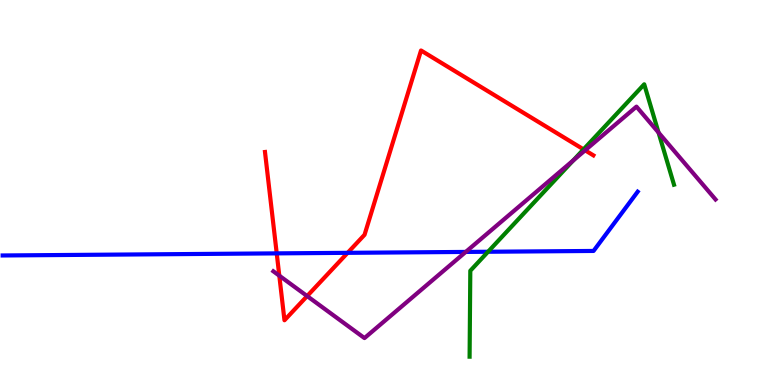[{'lines': ['blue', 'red'], 'intersections': [{'x': 3.57, 'y': 3.42}, {'x': 4.49, 'y': 3.43}]}, {'lines': ['green', 'red'], 'intersections': [{'x': 7.53, 'y': 6.12}]}, {'lines': ['purple', 'red'], 'intersections': [{'x': 3.6, 'y': 2.84}, {'x': 3.96, 'y': 2.31}, {'x': 7.55, 'y': 6.1}]}, {'lines': ['blue', 'green'], 'intersections': [{'x': 6.3, 'y': 3.46}]}, {'lines': ['blue', 'purple'], 'intersections': [{'x': 6.01, 'y': 3.46}]}, {'lines': ['green', 'purple'], 'intersections': [{'x': 7.4, 'y': 5.83}, {'x': 8.5, 'y': 6.56}]}]